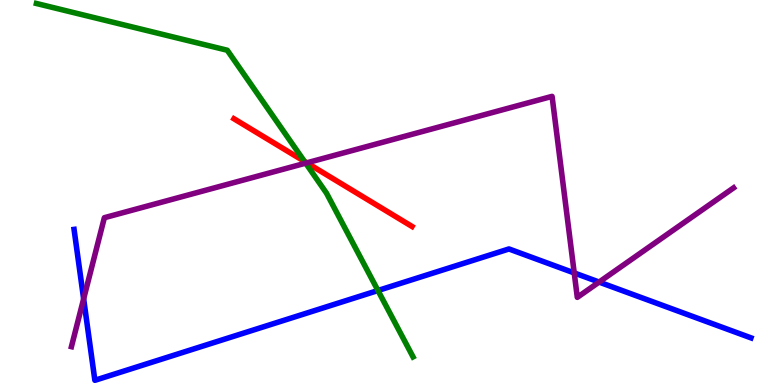[{'lines': ['blue', 'red'], 'intersections': []}, {'lines': ['green', 'red'], 'intersections': [{'x': 3.93, 'y': 5.81}]}, {'lines': ['purple', 'red'], 'intersections': [{'x': 3.96, 'y': 5.77}]}, {'lines': ['blue', 'green'], 'intersections': [{'x': 4.88, 'y': 2.45}]}, {'lines': ['blue', 'purple'], 'intersections': [{'x': 1.08, 'y': 2.24}, {'x': 7.41, 'y': 2.91}, {'x': 7.73, 'y': 2.67}]}, {'lines': ['green', 'purple'], 'intersections': [{'x': 3.94, 'y': 5.76}]}]